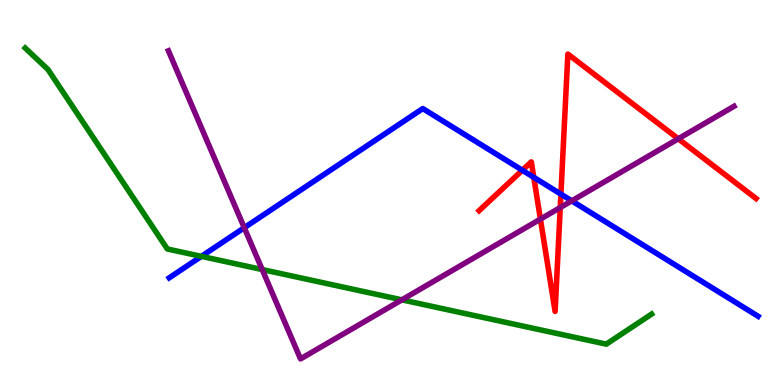[{'lines': ['blue', 'red'], 'intersections': [{'x': 6.74, 'y': 5.58}, {'x': 6.89, 'y': 5.39}, {'x': 7.24, 'y': 4.96}]}, {'lines': ['green', 'red'], 'intersections': []}, {'lines': ['purple', 'red'], 'intersections': [{'x': 6.97, 'y': 4.31}, {'x': 7.23, 'y': 4.61}, {'x': 8.75, 'y': 6.39}]}, {'lines': ['blue', 'green'], 'intersections': [{'x': 2.6, 'y': 3.34}]}, {'lines': ['blue', 'purple'], 'intersections': [{'x': 3.15, 'y': 4.09}, {'x': 7.38, 'y': 4.78}]}, {'lines': ['green', 'purple'], 'intersections': [{'x': 3.38, 'y': 3.0}, {'x': 5.19, 'y': 2.21}]}]